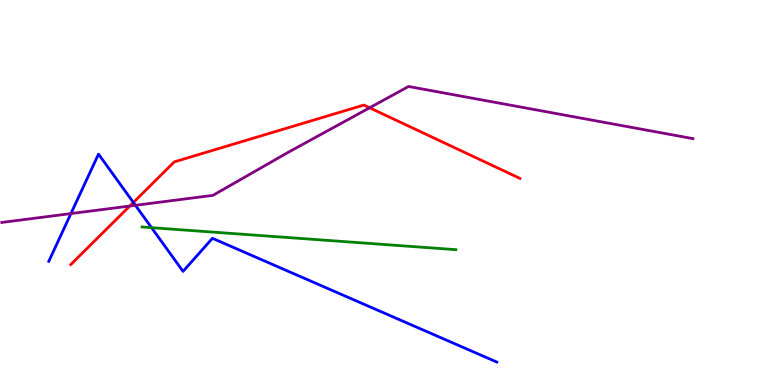[{'lines': ['blue', 'red'], 'intersections': [{'x': 1.72, 'y': 4.74}]}, {'lines': ['green', 'red'], 'intersections': []}, {'lines': ['purple', 'red'], 'intersections': [{'x': 1.67, 'y': 4.65}, {'x': 4.77, 'y': 7.2}]}, {'lines': ['blue', 'green'], 'intersections': [{'x': 1.96, 'y': 4.09}]}, {'lines': ['blue', 'purple'], 'intersections': [{'x': 0.915, 'y': 4.45}, {'x': 1.75, 'y': 4.67}]}, {'lines': ['green', 'purple'], 'intersections': []}]